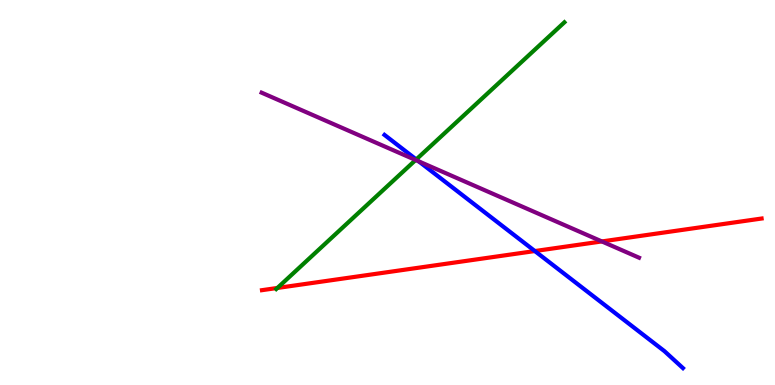[{'lines': ['blue', 'red'], 'intersections': [{'x': 6.9, 'y': 3.48}]}, {'lines': ['green', 'red'], 'intersections': [{'x': 3.58, 'y': 2.52}]}, {'lines': ['purple', 'red'], 'intersections': [{'x': 7.77, 'y': 3.73}]}, {'lines': ['blue', 'green'], 'intersections': [{'x': 5.37, 'y': 5.86}]}, {'lines': ['blue', 'purple'], 'intersections': [{'x': 5.4, 'y': 5.81}]}, {'lines': ['green', 'purple'], 'intersections': [{'x': 5.36, 'y': 5.84}]}]